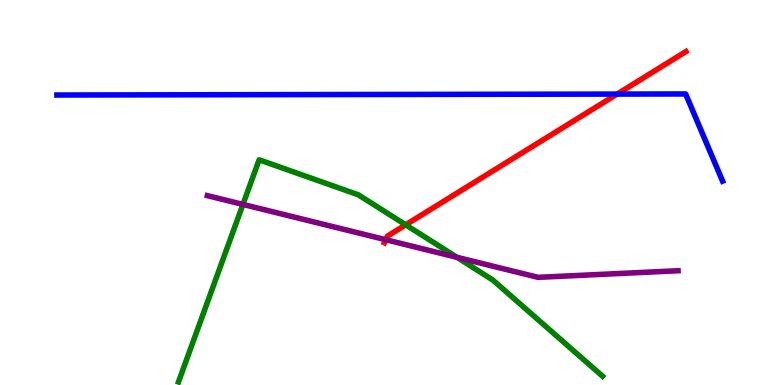[{'lines': ['blue', 'red'], 'intersections': [{'x': 7.96, 'y': 7.56}]}, {'lines': ['green', 'red'], 'intersections': [{'x': 5.23, 'y': 4.16}]}, {'lines': ['purple', 'red'], 'intersections': [{'x': 4.98, 'y': 3.77}]}, {'lines': ['blue', 'green'], 'intersections': []}, {'lines': ['blue', 'purple'], 'intersections': []}, {'lines': ['green', 'purple'], 'intersections': [{'x': 3.13, 'y': 4.69}, {'x': 5.9, 'y': 3.32}]}]